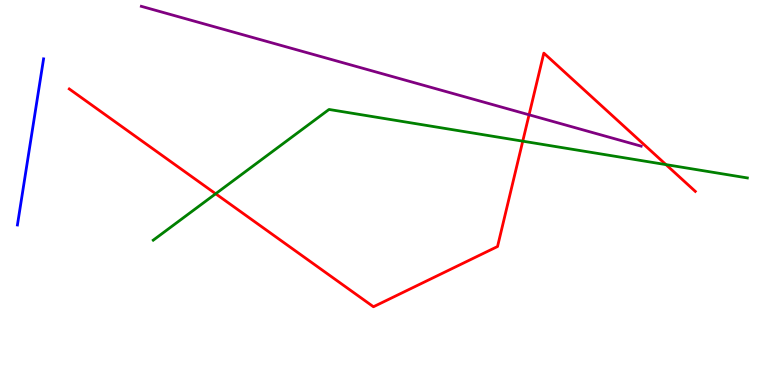[{'lines': ['blue', 'red'], 'intersections': []}, {'lines': ['green', 'red'], 'intersections': [{'x': 2.78, 'y': 4.97}, {'x': 6.75, 'y': 6.33}, {'x': 8.59, 'y': 5.72}]}, {'lines': ['purple', 'red'], 'intersections': [{'x': 6.83, 'y': 7.02}]}, {'lines': ['blue', 'green'], 'intersections': []}, {'lines': ['blue', 'purple'], 'intersections': []}, {'lines': ['green', 'purple'], 'intersections': []}]